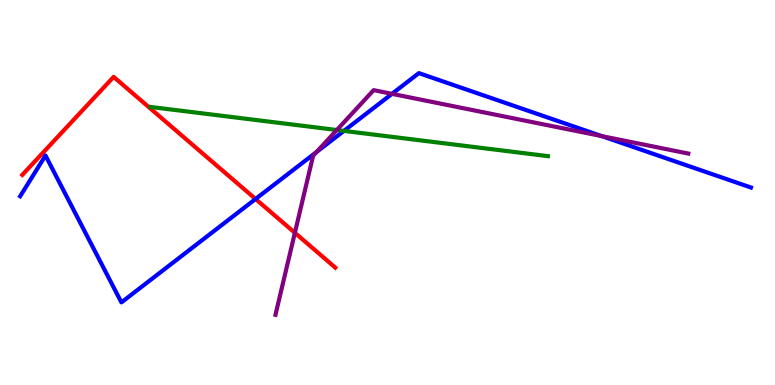[{'lines': ['blue', 'red'], 'intersections': [{'x': 3.3, 'y': 4.83}]}, {'lines': ['green', 'red'], 'intersections': []}, {'lines': ['purple', 'red'], 'intersections': [{'x': 3.8, 'y': 3.95}]}, {'lines': ['blue', 'green'], 'intersections': [{'x': 4.44, 'y': 6.6}]}, {'lines': ['blue', 'purple'], 'intersections': [{'x': 4.09, 'y': 6.05}, {'x': 5.06, 'y': 7.56}, {'x': 7.77, 'y': 6.46}]}, {'lines': ['green', 'purple'], 'intersections': [{'x': 4.35, 'y': 6.62}]}]